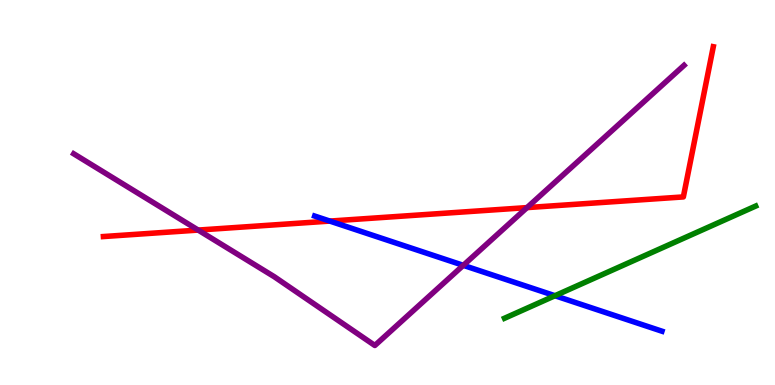[{'lines': ['blue', 'red'], 'intersections': [{'x': 4.26, 'y': 4.26}]}, {'lines': ['green', 'red'], 'intersections': []}, {'lines': ['purple', 'red'], 'intersections': [{'x': 2.56, 'y': 4.02}, {'x': 6.8, 'y': 4.61}]}, {'lines': ['blue', 'green'], 'intersections': [{'x': 7.16, 'y': 2.32}]}, {'lines': ['blue', 'purple'], 'intersections': [{'x': 5.98, 'y': 3.11}]}, {'lines': ['green', 'purple'], 'intersections': []}]